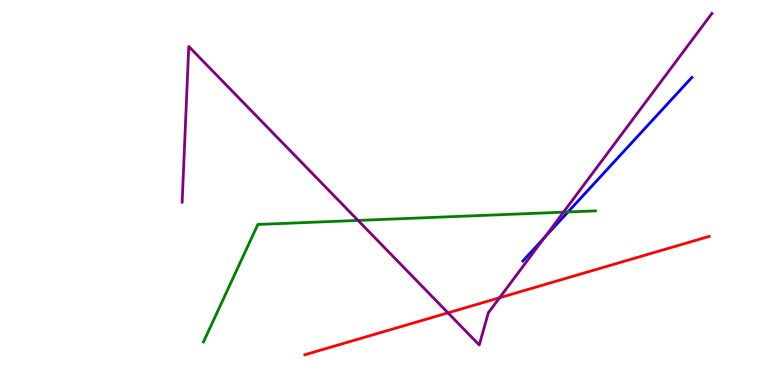[{'lines': ['blue', 'red'], 'intersections': []}, {'lines': ['green', 'red'], 'intersections': []}, {'lines': ['purple', 'red'], 'intersections': [{'x': 5.78, 'y': 1.87}, {'x': 6.45, 'y': 2.27}]}, {'lines': ['blue', 'green'], 'intersections': [{'x': 7.33, 'y': 4.49}]}, {'lines': ['blue', 'purple'], 'intersections': [{'x': 7.03, 'y': 3.84}]}, {'lines': ['green', 'purple'], 'intersections': [{'x': 4.62, 'y': 4.27}, {'x': 7.27, 'y': 4.49}]}]